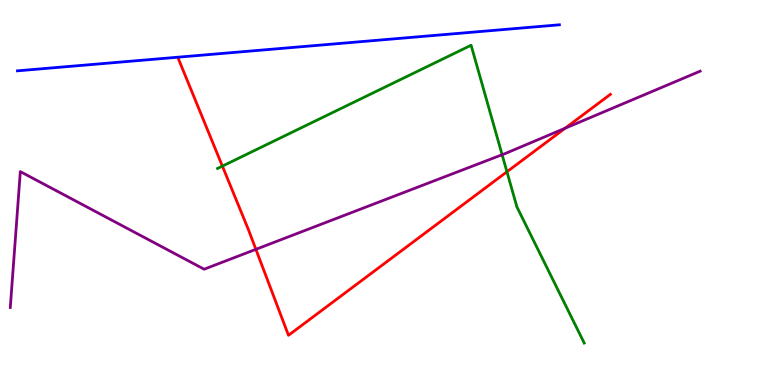[{'lines': ['blue', 'red'], 'intersections': []}, {'lines': ['green', 'red'], 'intersections': [{'x': 2.87, 'y': 5.69}, {'x': 6.54, 'y': 5.54}]}, {'lines': ['purple', 'red'], 'intersections': [{'x': 3.3, 'y': 3.52}, {'x': 7.29, 'y': 6.67}]}, {'lines': ['blue', 'green'], 'intersections': []}, {'lines': ['blue', 'purple'], 'intersections': []}, {'lines': ['green', 'purple'], 'intersections': [{'x': 6.48, 'y': 5.98}]}]